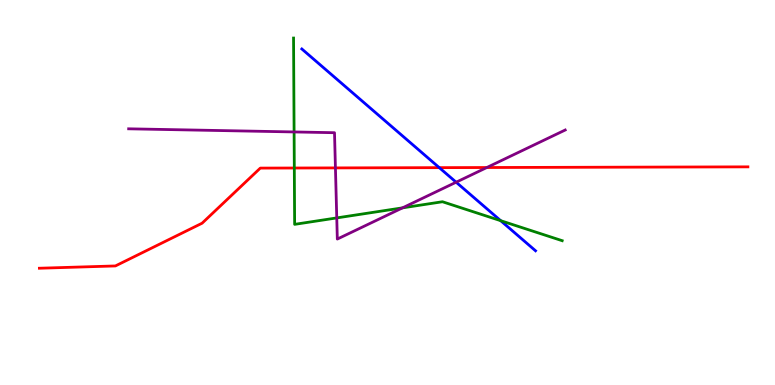[{'lines': ['blue', 'red'], 'intersections': [{'x': 5.67, 'y': 5.65}]}, {'lines': ['green', 'red'], 'intersections': [{'x': 3.8, 'y': 5.64}]}, {'lines': ['purple', 'red'], 'intersections': [{'x': 4.33, 'y': 5.64}, {'x': 6.28, 'y': 5.65}]}, {'lines': ['blue', 'green'], 'intersections': [{'x': 6.46, 'y': 4.27}]}, {'lines': ['blue', 'purple'], 'intersections': [{'x': 5.89, 'y': 5.27}]}, {'lines': ['green', 'purple'], 'intersections': [{'x': 3.79, 'y': 6.57}, {'x': 4.35, 'y': 4.34}, {'x': 5.19, 'y': 4.6}]}]